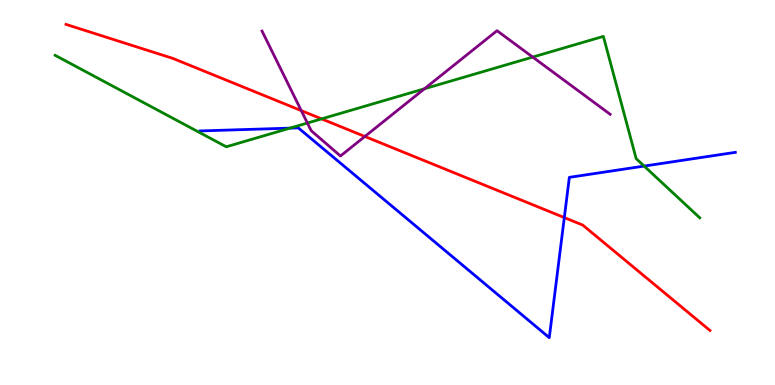[{'lines': ['blue', 'red'], 'intersections': [{'x': 7.28, 'y': 4.35}]}, {'lines': ['green', 'red'], 'intersections': [{'x': 4.15, 'y': 6.91}]}, {'lines': ['purple', 'red'], 'intersections': [{'x': 3.89, 'y': 7.13}, {'x': 4.71, 'y': 6.46}]}, {'lines': ['blue', 'green'], 'intersections': [{'x': 3.74, 'y': 6.67}, {'x': 8.31, 'y': 5.69}]}, {'lines': ['blue', 'purple'], 'intersections': []}, {'lines': ['green', 'purple'], 'intersections': [{'x': 3.97, 'y': 6.8}, {'x': 5.48, 'y': 7.69}, {'x': 6.87, 'y': 8.52}]}]